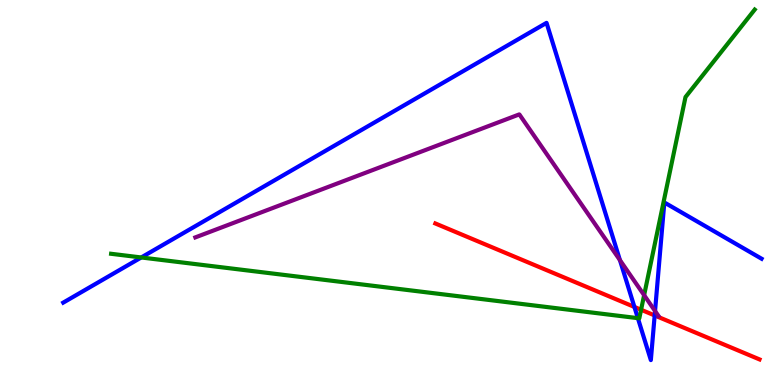[{'lines': ['blue', 'red'], 'intersections': [{'x': 8.19, 'y': 2.03}, {'x': 8.45, 'y': 1.81}]}, {'lines': ['green', 'red'], 'intersections': [{'x': 8.27, 'y': 1.95}]}, {'lines': ['purple', 'red'], 'intersections': []}, {'lines': ['blue', 'green'], 'intersections': [{'x': 1.82, 'y': 3.31}, {'x': 8.23, 'y': 1.74}]}, {'lines': ['blue', 'purple'], 'intersections': [{'x': 8.0, 'y': 3.24}, {'x': 8.45, 'y': 1.92}]}, {'lines': ['green', 'purple'], 'intersections': [{'x': 8.31, 'y': 2.33}]}]